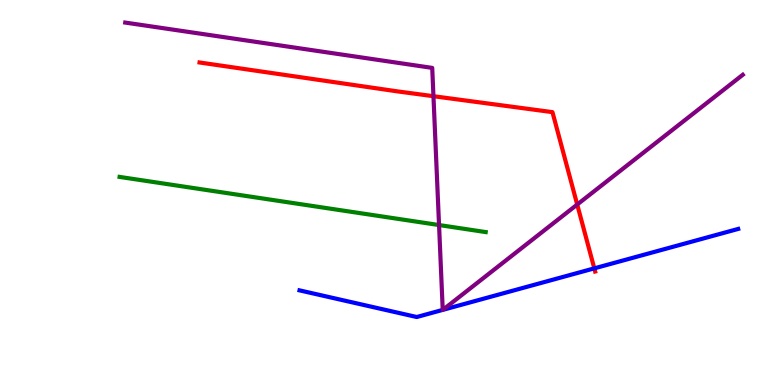[{'lines': ['blue', 'red'], 'intersections': [{'x': 7.67, 'y': 3.03}]}, {'lines': ['green', 'red'], 'intersections': []}, {'lines': ['purple', 'red'], 'intersections': [{'x': 5.59, 'y': 7.5}, {'x': 7.45, 'y': 4.69}]}, {'lines': ['blue', 'green'], 'intersections': []}, {'lines': ['blue', 'purple'], 'intersections': [{'x': 5.71, 'y': 1.95}, {'x': 5.71, 'y': 1.95}]}, {'lines': ['green', 'purple'], 'intersections': [{'x': 5.67, 'y': 4.15}]}]